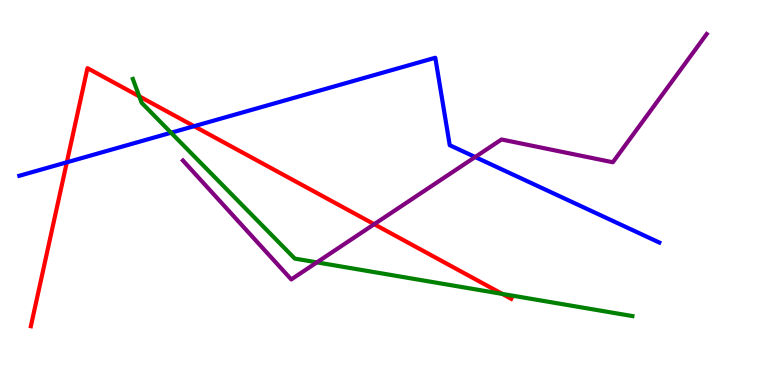[{'lines': ['blue', 'red'], 'intersections': [{'x': 0.862, 'y': 5.78}, {'x': 2.5, 'y': 6.72}]}, {'lines': ['green', 'red'], 'intersections': [{'x': 1.8, 'y': 7.5}, {'x': 6.48, 'y': 2.37}]}, {'lines': ['purple', 'red'], 'intersections': [{'x': 4.83, 'y': 4.18}]}, {'lines': ['blue', 'green'], 'intersections': [{'x': 2.21, 'y': 6.55}]}, {'lines': ['blue', 'purple'], 'intersections': [{'x': 6.13, 'y': 5.92}]}, {'lines': ['green', 'purple'], 'intersections': [{'x': 4.09, 'y': 3.19}]}]